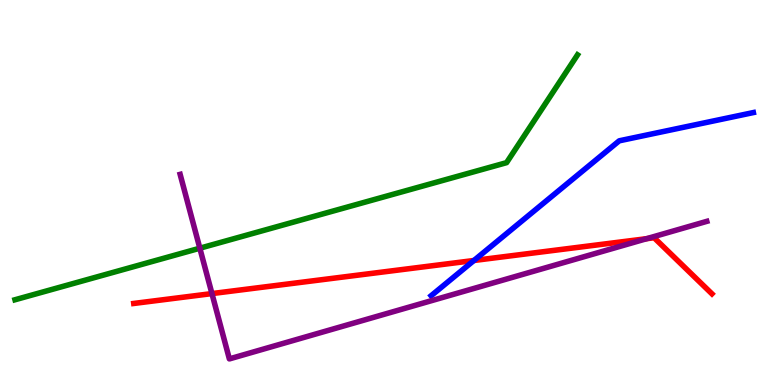[{'lines': ['blue', 'red'], 'intersections': [{'x': 6.11, 'y': 3.23}]}, {'lines': ['green', 'red'], 'intersections': []}, {'lines': ['purple', 'red'], 'intersections': [{'x': 2.73, 'y': 2.37}, {'x': 8.34, 'y': 3.8}]}, {'lines': ['blue', 'green'], 'intersections': []}, {'lines': ['blue', 'purple'], 'intersections': []}, {'lines': ['green', 'purple'], 'intersections': [{'x': 2.58, 'y': 3.55}]}]